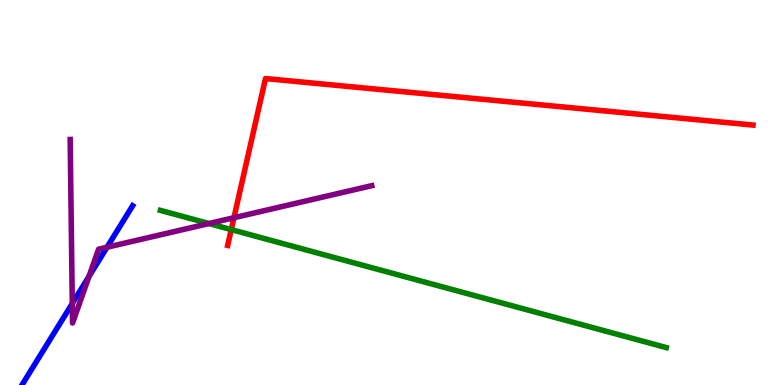[{'lines': ['blue', 'red'], 'intersections': []}, {'lines': ['green', 'red'], 'intersections': [{'x': 2.98, 'y': 4.04}]}, {'lines': ['purple', 'red'], 'intersections': [{'x': 3.02, 'y': 4.34}]}, {'lines': ['blue', 'green'], 'intersections': []}, {'lines': ['blue', 'purple'], 'intersections': [{'x': 0.933, 'y': 2.12}, {'x': 1.15, 'y': 2.82}, {'x': 1.38, 'y': 3.58}]}, {'lines': ['green', 'purple'], 'intersections': [{'x': 2.7, 'y': 4.19}]}]